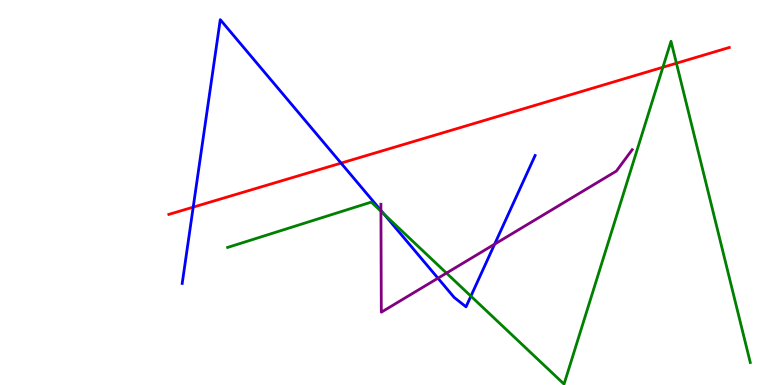[{'lines': ['blue', 'red'], 'intersections': [{'x': 2.49, 'y': 4.62}, {'x': 4.4, 'y': 5.76}]}, {'lines': ['green', 'red'], 'intersections': [{'x': 8.55, 'y': 8.25}, {'x': 8.73, 'y': 8.36}]}, {'lines': ['purple', 'red'], 'intersections': []}, {'lines': ['blue', 'green'], 'intersections': [{'x': 4.95, 'y': 4.44}, {'x': 6.08, 'y': 2.31}]}, {'lines': ['blue', 'purple'], 'intersections': [{'x': 4.92, 'y': 4.53}, {'x': 5.65, 'y': 2.77}, {'x': 6.38, 'y': 3.66}]}, {'lines': ['green', 'purple'], 'intersections': [{'x': 4.92, 'y': 4.51}, {'x': 5.76, 'y': 2.91}]}]